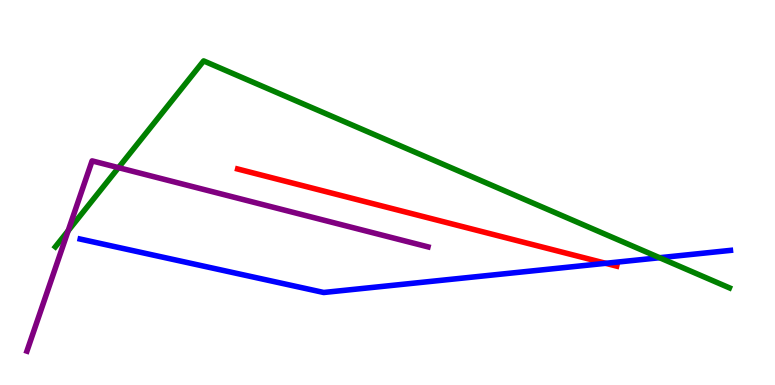[{'lines': ['blue', 'red'], 'intersections': [{'x': 7.81, 'y': 3.16}]}, {'lines': ['green', 'red'], 'intersections': []}, {'lines': ['purple', 'red'], 'intersections': []}, {'lines': ['blue', 'green'], 'intersections': [{'x': 8.51, 'y': 3.31}]}, {'lines': ['blue', 'purple'], 'intersections': []}, {'lines': ['green', 'purple'], 'intersections': [{'x': 0.879, 'y': 4.01}, {'x': 1.53, 'y': 5.65}]}]